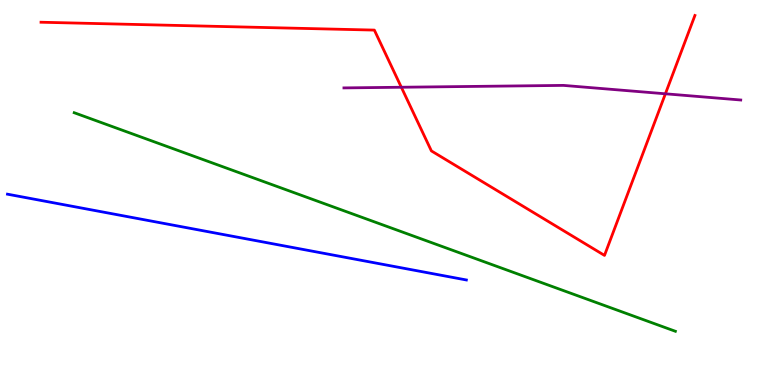[{'lines': ['blue', 'red'], 'intersections': []}, {'lines': ['green', 'red'], 'intersections': []}, {'lines': ['purple', 'red'], 'intersections': [{'x': 5.18, 'y': 7.73}, {'x': 8.59, 'y': 7.56}]}, {'lines': ['blue', 'green'], 'intersections': []}, {'lines': ['blue', 'purple'], 'intersections': []}, {'lines': ['green', 'purple'], 'intersections': []}]